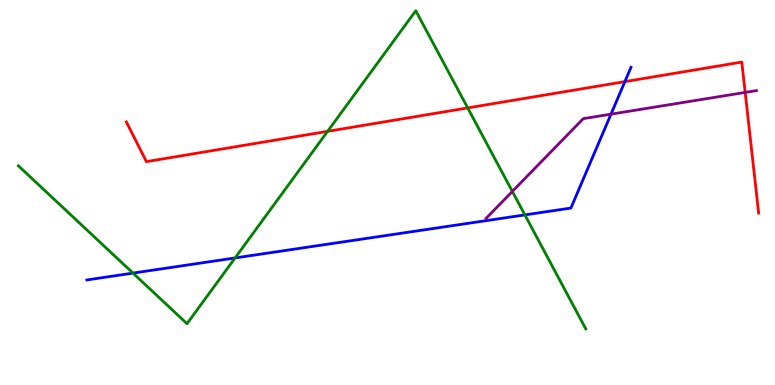[{'lines': ['blue', 'red'], 'intersections': [{'x': 8.06, 'y': 7.88}]}, {'lines': ['green', 'red'], 'intersections': [{'x': 4.23, 'y': 6.59}, {'x': 6.03, 'y': 7.2}]}, {'lines': ['purple', 'red'], 'intersections': [{'x': 9.62, 'y': 7.6}]}, {'lines': ['blue', 'green'], 'intersections': [{'x': 1.72, 'y': 2.91}, {'x': 3.03, 'y': 3.3}, {'x': 6.77, 'y': 4.42}]}, {'lines': ['blue', 'purple'], 'intersections': [{'x': 7.88, 'y': 7.03}]}, {'lines': ['green', 'purple'], 'intersections': [{'x': 6.61, 'y': 5.03}]}]